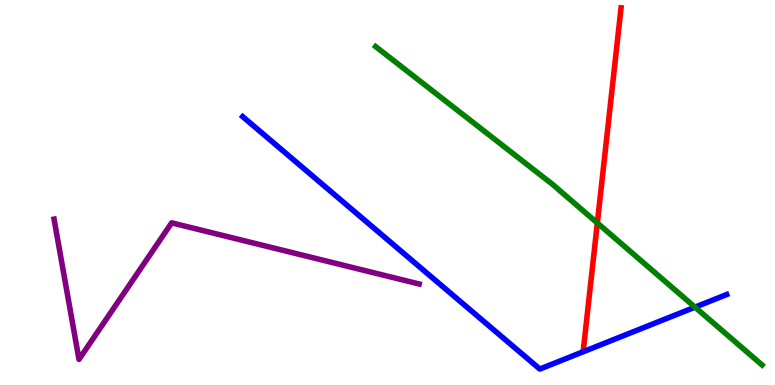[{'lines': ['blue', 'red'], 'intersections': []}, {'lines': ['green', 'red'], 'intersections': [{'x': 7.71, 'y': 4.21}]}, {'lines': ['purple', 'red'], 'intersections': []}, {'lines': ['blue', 'green'], 'intersections': [{'x': 8.97, 'y': 2.02}]}, {'lines': ['blue', 'purple'], 'intersections': []}, {'lines': ['green', 'purple'], 'intersections': []}]